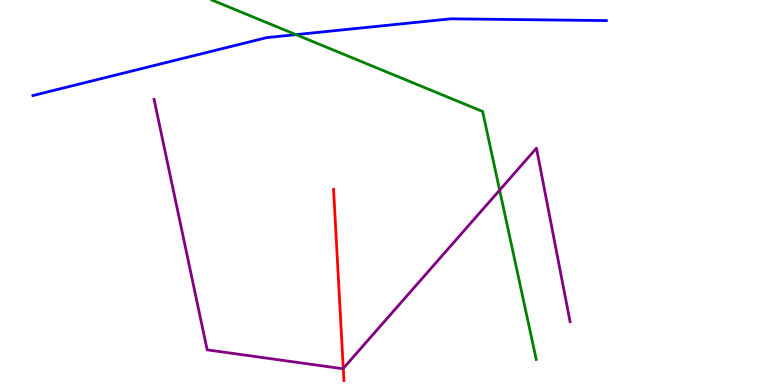[{'lines': ['blue', 'red'], 'intersections': []}, {'lines': ['green', 'red'], 'intersections': []}, {'lines': ['purple', 'red'], 'intersections': [{'x': 4.43, 'y': 0.431}]}, {'lines': ['blue', 'green'], 'intersections': [{'x': 3.82, 'y': 9.1}]}, {'lines': ['blue', 'purple'], 'intersections': []}, {'lines': ['green', 'purple'], 'intersections': [{'x': 6.45, 'y': 5.06}]}]